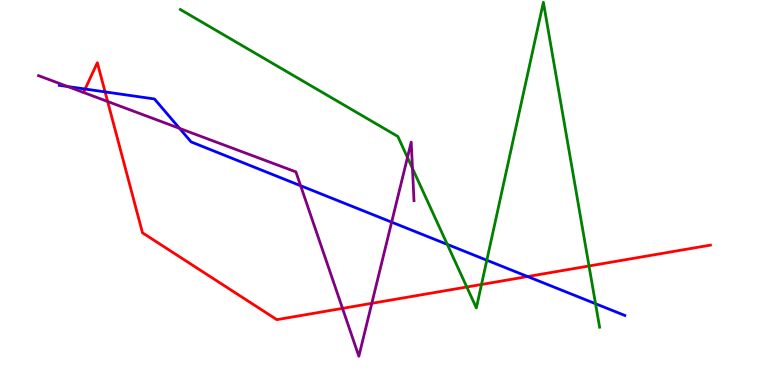[{'lines': ['blue', 'red'], 'intersections': [{'x': 1.1, 'y': 7.69}, {'x': 1.36, 'y': 7.61}, {'x': 6.81, 'y': 2.82}]}, {'lines': ['green', 'red'], 'intersections': [{'x': 6.02, 'y': 2.55}, {'x': 6.21, 'y': 2.61}, {'x': 7.6, 'y': 3.09}]}, {'lines': ['purple', 'red'], 'intersections': [{'x': 1.39, 'y': 7.36}, {'x': 4.42, 'y': 1.99}, {'x': 4.8, 'y': 2.12}]}, {'lines': ['blue', 'green'], 'intersections': [{'x': 5.77, 'y': 3.65}, {'x': 6.28, 'y': 3.24}, {'x': 7.68, 'y': 2.11}]}, {'lines': ['blue', 'purple'], 'intersections': [{'x': 0.872, 'y': 7.75}, {'x': 2.32, 'y': 6.67}, {'x': 3.88, 'y': 5.18}, {'x': 5.05, 'y': 4.23}]}, {'lines': ['green', 'purple'], 'intersections': [{'x': 5.26, 'y': 5.91}, {'x': 5.32, 'y': 5.63}]}]